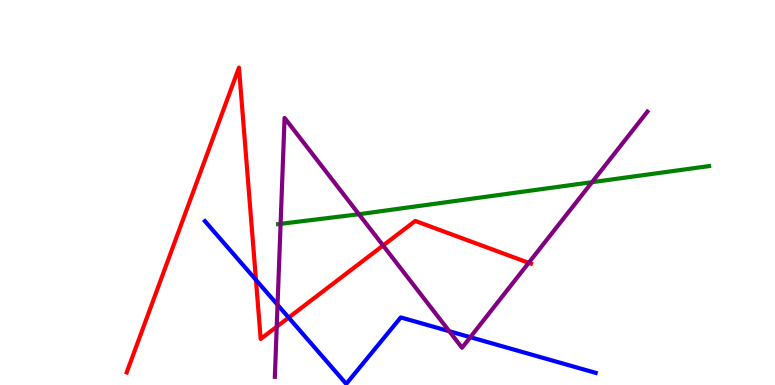[{'lines': ['blue', 'red'], 'intersections': [{'x': 3.3, 'y': 2.73}, {'x': 3.72, 'y': 1.75}]}, {'lines': ['green', 'red'], 'intersections': []}, {'lines': ['purple', 'red'], 'intersections': [{'x': 3.57, 'y': 1.51}, {'x': 4.94, 'y': 3.62}, {'x': 6.82, 'y': 3.17}]}, {'lines': ['blue', 'green'], 'intersections': []}, {'lines': ['blue', 'purple'], 'intersections': [{'x': 3.58, 'y': 2.08}, {'x': 5.8, 'y': 1.4}, {'x': 6.07, 'y': 1.24}]}, {'lines': ['green', 'purple'], 'intersections': [{'x': 3.62, 'y': 4.19}, {'x': 4.63, 'y': 4.44}, {'x': 7.64, 'y': 5.27}]}]